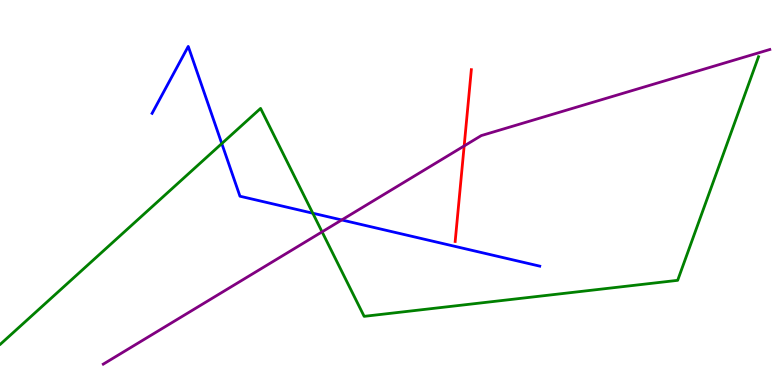[{'lines': ['blue', 'red'], 'intersections': []}, {'lines': ['green', 'red'], 'intersections': []}, {'lines': ['purple', 'red'], 'intersections': [{'x': 5.99, 'y': 6.21}]}, {'lines': ['blue', 'green'], 'intersections': [{'x': 2.86, 'y': 6.27}, {'x': 4.04, 'y': 4.46}]}, {'lines': ['blue', 'purple'], 'intersections': [{'x': 4.41, 'y': 4.29}]}, {'lines': ['green', 'purple'], 'intersections': [{'x': 4.16, 'y': 3.98}]}]